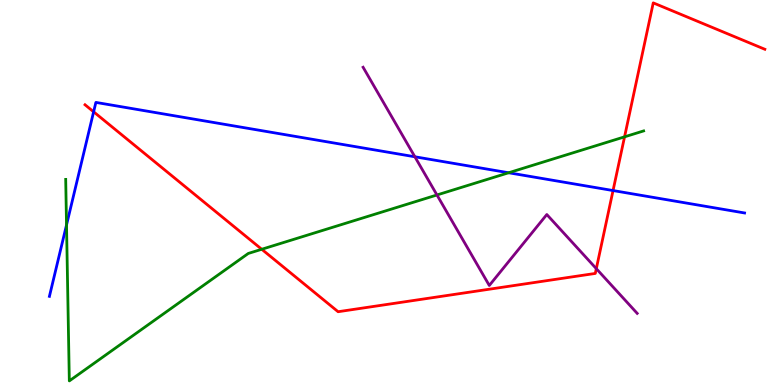[{'lines': ['blue', 'red'], 'intersections': [{'x': 1.21, 'y': 7.1}, {'x': 7.91, 'y': 5.05}]}, {'lines': ['green', 'red'], 'intersections': [{'x': 3.38, 'y': 3.53}, {'x': 8.06, 'y': 6.45}]}, {'lines': ['purple', 'red'], 'intersections': [{'x': 7.69, 'y': 3.02}]}, {'lines': ['blue', 'green'], 'intersections': [{'x': 0.858, 'y': 4.16}, {'x': 6.56, 'y': 5.51}]}, {'lines': ['blue', 'purple'], 'intersections': [{'x': 5.35, 'y': 5.93}]}, {'lines': ['green', 'purple'], 'intersections': [{'x': 5.64, 'y': 4.94}]}]